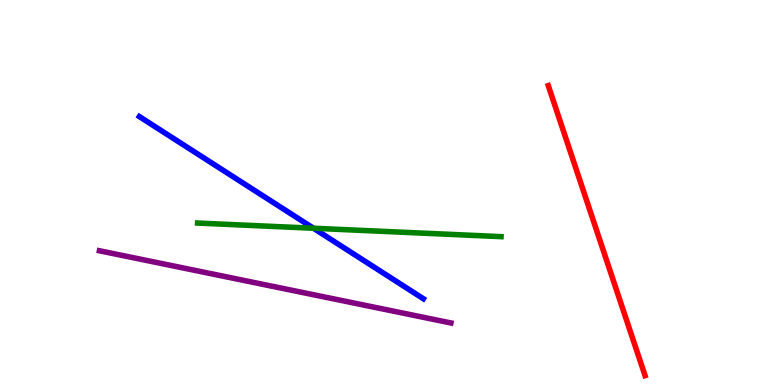[{'lines': ['blue', 'red'], 'intersections': []}, {'lines': ['green', 'red'], 'intersections': []}, {'lines': ['purple', 'red'], 'intersections': []}, {'lines': ['blue', 'green'], 'intersections': [{'x': 4.04, 'y': 4.07}]}, {'lines': ['blue', 'purple'], 'intersections': []}, {'lines': ['green', 'purple'], 'intersections': []}]